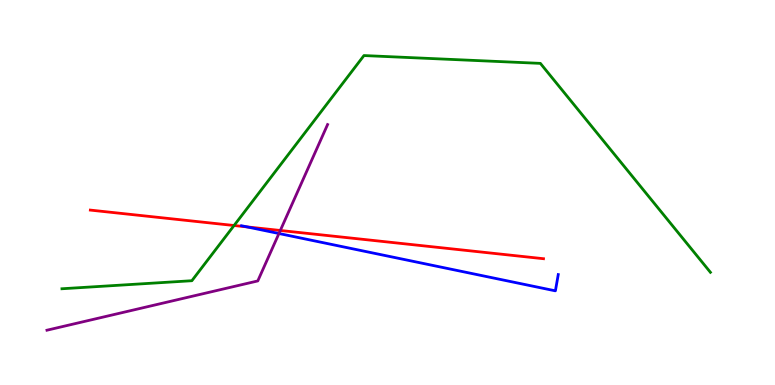[{'lines': ['blue', 'red'], 'intersections': [{'x': 3.19, 'y': 4.11}]}, {'lines': ['green', 'red'], 'intersections': [{'x': 3.02, 'y': 4.14}]}, {'lines': ['purple', 'red'], 'intersections': [{'x': 3.62, 'y': 4.01}]}, {'lines': ['blue', 'green'], 'intersections': []}, {'lines': ['blue', 'purple'], 'intersections': [{'x': 3.6, 'y': 3.93}]}, {'lines': ['green', 'purple'], 'intersections': []}]